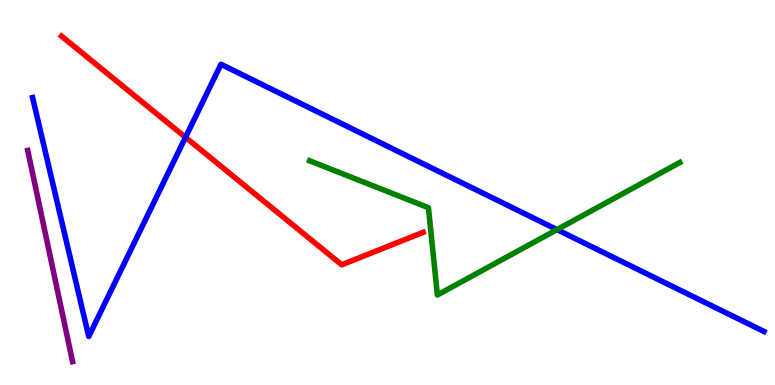[{'lines': ['blue', 'red'], 'intersections': [{'x': 2.39, 'y': 6.43}]}, {'lines': ['green', 'red'], 'intersections': []}, {'lines': ['purple', 'red'], 'intersections': []}, {'lines': ['blue', 'green'], 'intersections': [{'x': 7.19, 'y': 4.04}]}, {'lines': ['blue', 'purple'], 'intersections': []}, {'lines': ['green', 'purple'], 'intersections': []}]